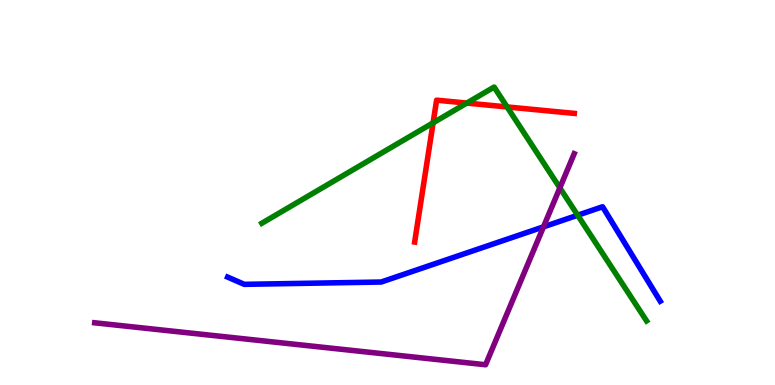[{'lines': ['blue', 'red'], 'intersections': []}, {'lines': ['green', 'red'], 'intersections': [{'x': 5.59, 'y': 6.81}, {'x': 6.02, 'y': 7.32}, {'x': 6.54, 'y': 7.22}]}, {'lines': ['purple', 'red'], 'intersections': []}, {'lines': ['blue', 'green'], 'intersections': [{'x': 7.45, 'y': 4.41}]}, {'lines': ['blue', 'purple'], 'intersections': [{'x': 7.01, 'y': 4.11}]}, {'lines': ['green', 'purple'], 'intersections': [{'x': 7.22, 'y': 5.12}]}]